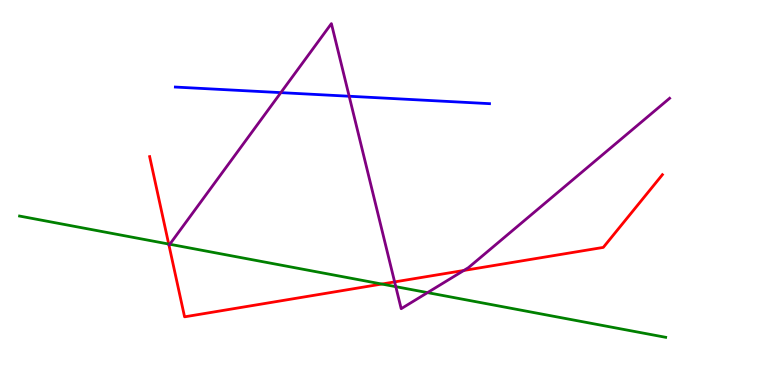[{'lines': ['blue', 'red'], 'intersections': []}, {'lines': ['green', 'red'], 'intersections': [{'x': 2.18, 'y': 3.66}, {'x': 4.93, 'y': 2.62}]}, {'lines': ['purple', 'red'], 'intersections': [{'x': 5.09, 'y': 2.68}, {'x': 5.98, 'y': 2.97}]}, {'lines': ['blue', 'green'], 'intersections': []}, {'lines': ['blue', 'purple'], 'intersections': [{'x': 3.62, 'y': 7.59}, {'x': 4.51, 'y': 7.5}]}, {'lines': ['green', 'purple'], 'intersections': [{'x': 2.19, 'y': 3.66}, {'x': 5.11, 'y': 2.55}, {'x': 5.52, 'y': 2.4}]}]